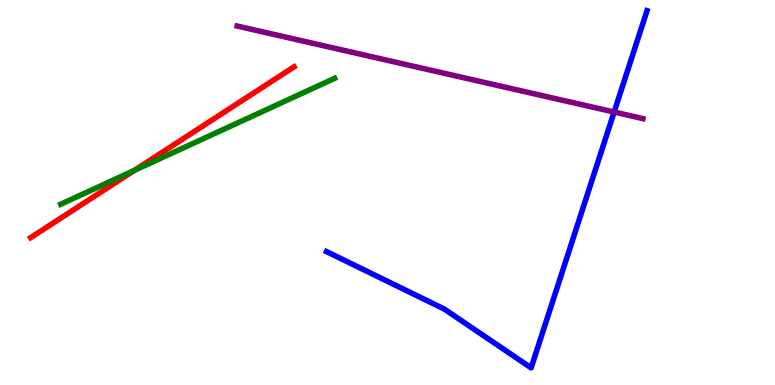[{'lines': ['blue', 'red'], 'intersections': []}, {'lines': ['green', 'red'], 'intersections': [{'x': 1.73, 'y': 5.57}]}, {'lines': ['purple', 'red'], 'intersections': []}, {'lines': ['blue', 'green'], 'intersections': []}, {'lines': ['blue', 'purple'], 'intersections': [{'x': 7.92, 'y': 7.09}]}, {'lines': ['green', 'purple'], 'intersections': []}]